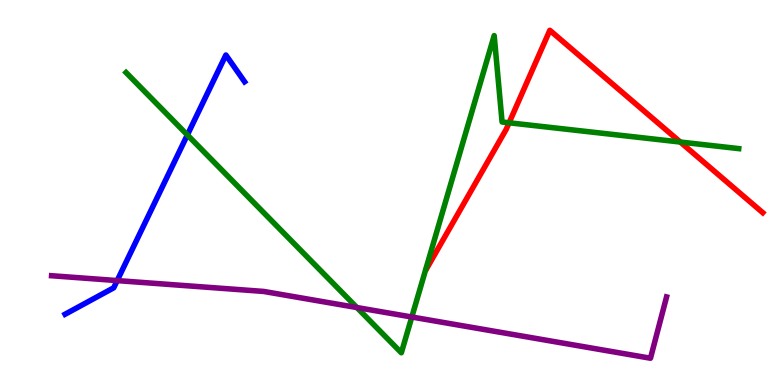[{'lines': ['blue', 'red'], 'intersections': []}, {'lines': ['green', 'red'], 'intersections': [{'x': 6.57, 'y': 6.81}, {'x': 8.78, 'y': 6.31}]}, {'lines': ['purple', 'red'], 'intersections': []}, {'lines': ['blue', 'green'], 'intersections': [{'x': 2.42, 'y': 6.49}]}, {'lines': ['blue', 'purple'], 'intersections': [{'x': 1.51, 'y': 2.71}]}, {'lines': ['green', 'purple'], 'intersections': [{'x': 4.61, 'y': 2.01}, {'x': 5.31, 'y': 1.77}]}]